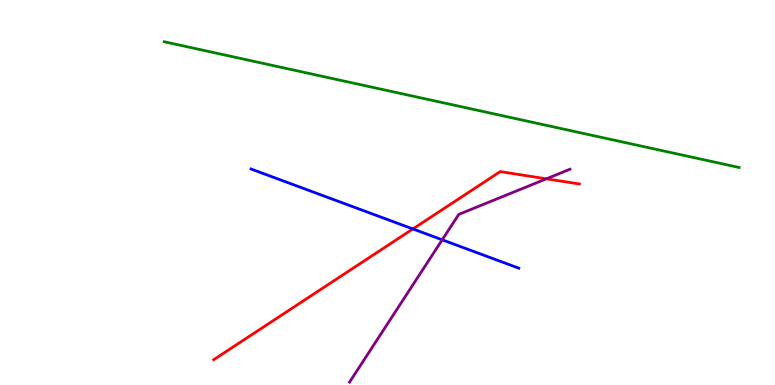[{'lines': ['blue', 'red'], 'intersections': [{'x': 5.33, 'y': 4.05}]}, {'lines': ['green', 'red'], 'intersections': []}, {'lines': ['purple', 'red'], 'intersections': [{'x': 7.05, 'y': 5.36}]}, {'lines': ['blue', 'green'], 'intersections': []}, {'lines': ['blue', 'purple'], 'intersections': [{'x': 5.71, 'y': 3.77}]}, {'lines': ['green', 'purple'], 'intersections': []}]